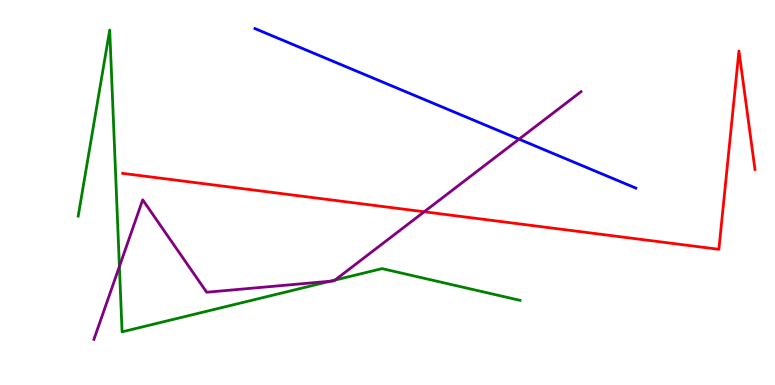[{'lines': ['blue', 'red'], 'intersections': []}, {'lines': ['green', 'red'], 'intersections': []}, {'lines': ['purple', 'red'], 'intersections': [{'x': 5.47, 'y': 4.5}]}, {'lines': ['blue', 'green'], 'intersections': []}, {'lines': ['blue', 'purple'], 'intersections': [{'x': 6.7, 'y': 6.39}]}, {'lines': ['green', 'purple'], 'intersections': [{'x': 1.54, 'y': 3.08}, {'x': 4.26, 'y': 2.7}, {'x': 4.32, 'y': 2.73}]}]